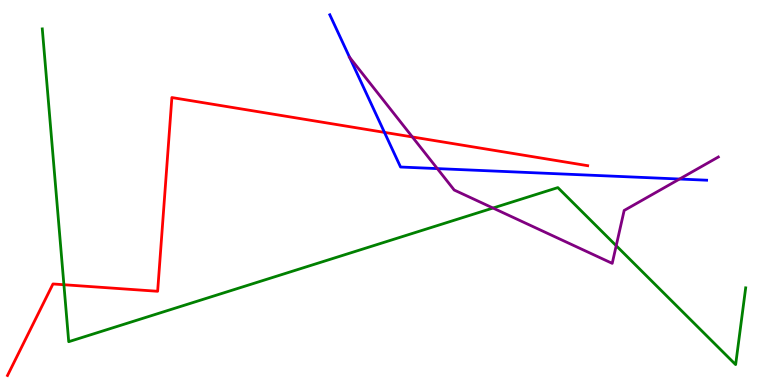[{'lines': ['blue', 'red'], 'intersections': [{'x': 4.96, 'y': 6.56}]}, {'lines': ['green', 'red'], 'intersections': [{'x': 0.825, 'y': 2.6}]}, {'lines': ['purple', 'red'], 'intersections': [{'x': 5.32, 'y': 6.44}]}, {'lines': ['blue', 'green'], 'intersections': []}, {'lines': ['blue', 'purple'], 'intersections': [{'x': 4.51, 'y': 8.51}, {'x': 5.64, 'y': 5.62}, {'x': 8.77, 'y': 5.35}]}, {'lines': ['green', 'purple'], 'intersections': [{'x': 6.36, 'y': 4.6}, {'x': 7.95, 'y': 3.62}]}]